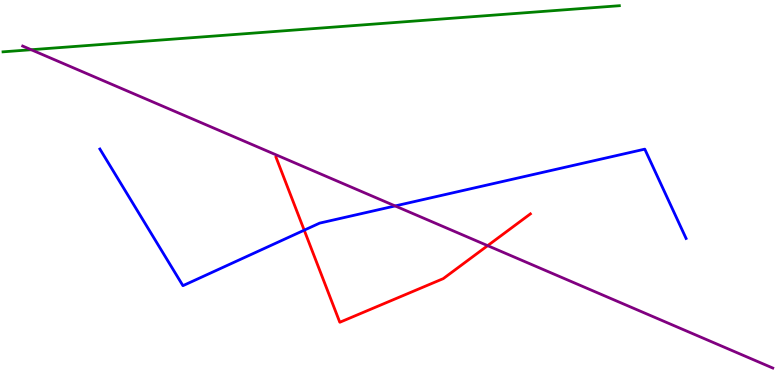[{'lines': ['blue', 'red'], 'intersections': [{'x': 3.93, 'y': 4.02}]}, {'lines': ['green', 'red'], 'intersections': []}, {'lines': ['purple', 'red'], 'intersections': [{'x': 6.29, 'y': 3.62}]}, {'lines': ['blue', 'green'], 'intersections': []}, {'lines': ['blue', 'purple'], 'intersections': [{'x': 5.1, 'y': 4.65}]}, {'lines': ['green', 'purple'], 'intersections': [{'x': 0.403, 'y': 8.71}]}]